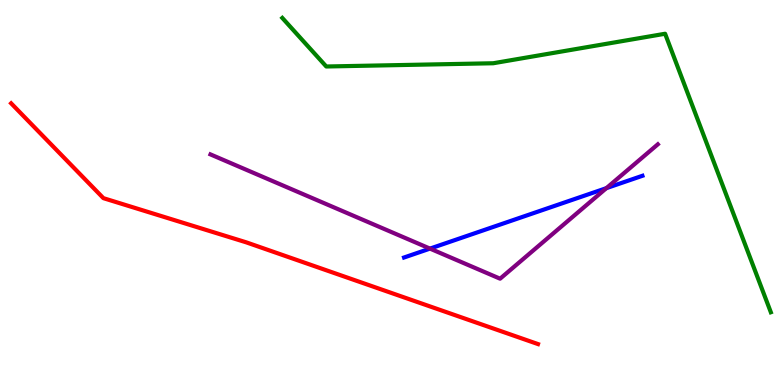[{'lines': ['blue', 'red'], 'intersections': []}, {'lines': ['green', 'red'], 'intersections': []}, {'lines': ['purple', 'red'], 'intersections': []}, {'lines': ['blue', 'green'], 'intersections': []}, {'lines': ['blue', 'purple'], 'intersections': [{'x': 5.55, 'y': 3.54}, {'x': 7.82, 'y': 5.11}]}, {'lines': ['green', 'purple'], 'intersections': []}]